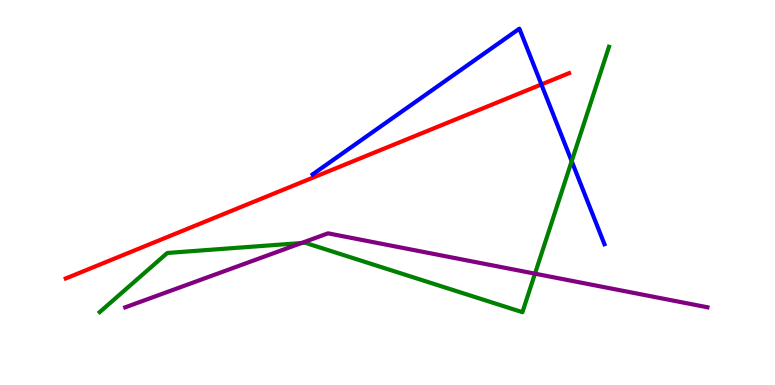[{'lines': ['blue', 'red'], 'intersections': [{'x': 6.99, 'y': 7.81}]}, {'lines': ['green', 'red'], 'intersections': []}, {'lines': ['purple', 'red'], 'intersections': []}, {'lines': ['blue', 'green'], 'intersections': [{'x': 7.38, 'y': 5.81}]}, {'lines': ['blue', 'purple'], 'intersections': []}, {'lines': ['green', 'purple'], 'intersections': [{'x': 3.89, 'y': 3.69}, {'x': 6.9, 'y': 2.89}]}]